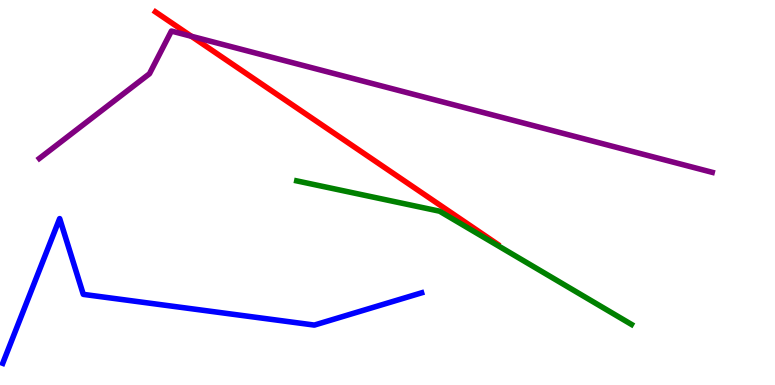[{'lines': ['blue', 'red'], 'intersections': []}, {'lines': ['green', 'red'], 'intersections': []}, {'lines': ['purple', 'red'], 'intersections': [{'x': 2.47, 'y': 9.06}]}, {'lines': ['blue', 'green'], 'intersections': []}, {'lines': ['blue', 'purple'], 'intersections': []}, {'lines': ['green', 'purple'], 'intersections': []}]